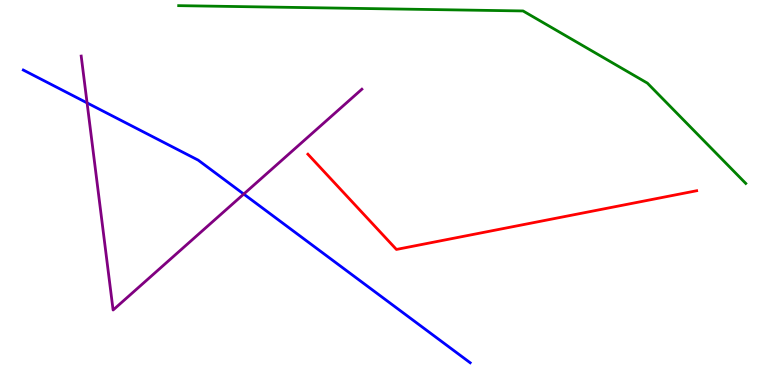[{'lines': ['blue', 'red'], 'intersections': []}, {'lines': ['green', 'red'], 'intersections': []}, {'lines': ['purple', 'red'], 'intersections': []}, {'lines': ['blue', 'green'], 'intersections': []}, {'lines': ['blue', 'purple'], 'intersections': [{'x': 1.12, 'y': 7.33}, {'x': 3.15, 'y': 4.96}]}, {'lines': ['green', 'purple'], 'intersections': []}]